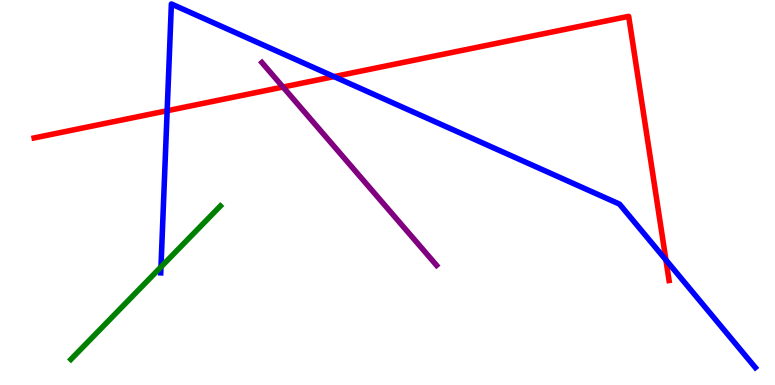[{'lines': ['blue', 'red'], 'intersections': [{'x': 2.16, 'y': 7.12}, {'x': 4.31, 'y': 8.01}, {'x': 8.59, 'y': 3.25}]}, {'lines': ['green', 'red'], 'intersections': []}, {'lines': ['purple', 'red'], 'intersections': [{'x': 3.65, 'y': 7.74}]}, {'lines': ['blue', 'green'], 'intersections': [{'x': 2.08, 'y': 3.07}]}, {'lines': ['blue', 'purple'], 'intersections': []}, {'lines': ['green', 'purple'], 'intersections': []}]